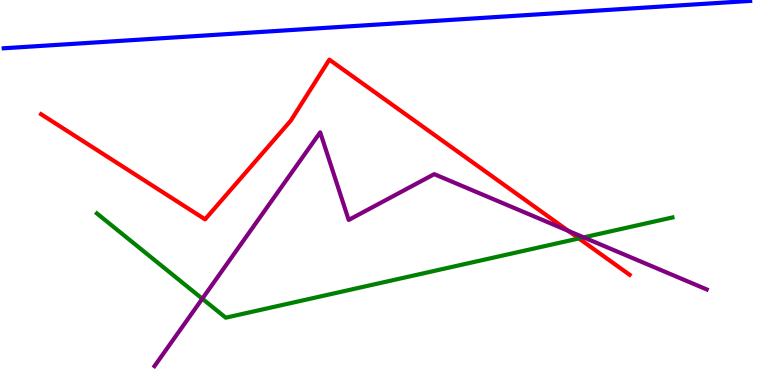[{'lines': ['blue', 'red'], 'intersections': []}, {'lines': ['green', 'red'], 'intersections': [{'x': 7.47, 'y': 3.81}]}, {'lines': ['purple', 'red'], 'intersections': [{'x': 7.33, 'y': 4.0}]}, {'lines': ['blue', 'green'], 'intersections': []}, {'lines': ['blue', 'purple'], 'intersections': []}, {'lines': ['green', 'purple'], 'intersections': [{'x': 2.61, 'y': 2.24}, {'x': 7.53, 'y': 3.83}]}]